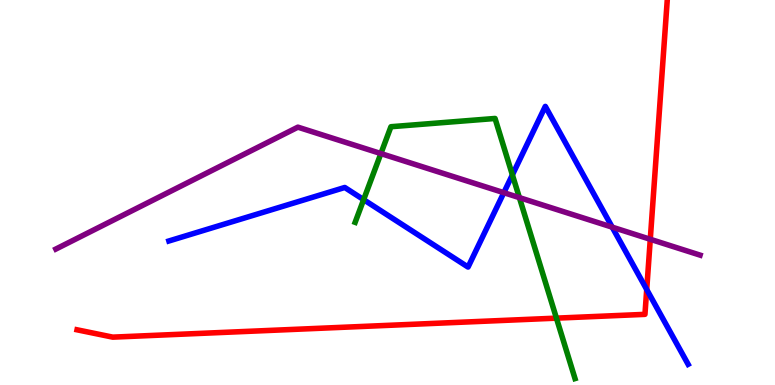[{'lines': ['blue', 'red'], 'intersections': [{'x': 8.34, 'y': 2.48}]}, {'lines': ['green', 'red'], 'intersections': [{'x': 7.18, 'y': 1.74}]}, {'lines': ['purple', 'red'], 'intersections': [{'x': 8.39, 'y': 3.78}]}, {'lines': ['blue', 'green'], 'intersections': [{'x': 4.69, 'y': 4.81}, {'x': 6.61, 'y': 5.46}]}, {'lines': ['blue', 'purple'], 'intersections': [{'x': 6.5, 'y': 5.0}, {'x': 7.9, 'y': 4.1}]}, {'lines': ['green', 'purple'], 'intersections': [{'x': 4.91, 'y': 6.01}, {'x': 6.7, 'y': 4.87}]}]